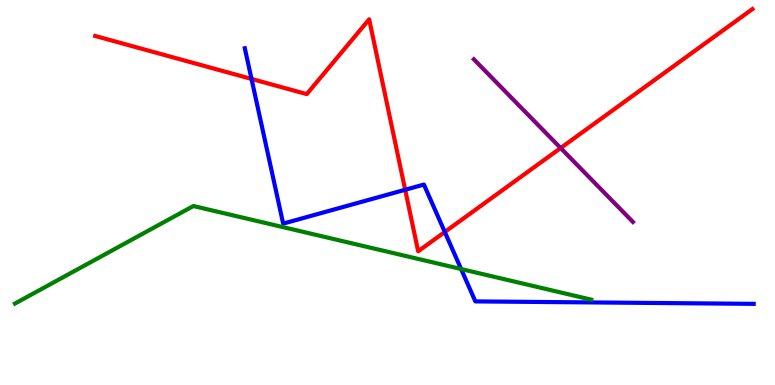[{'lines': ['blue', 'red'], 'intersections': [{'x': 3.25, 'y': 7.95}, {'x': 5.23, 'y': 5.07}, {'x': 5.74, 'y': 3.97}]}, {'lines': ['green', 'red'], 'intersections': []}, {'lines': ['purple', 'red'], 'intersections': [{'x': 7.23, 'y': 6.15}]}, {'lines': ['blue', 'green'], 'intersections': [{'x': 5.95, 'y': 3.01}]}, {'lines': ['blue', 'purple'], 'intersections': []}, {'lines': ['green', 'purple'], 'intersections': []}]